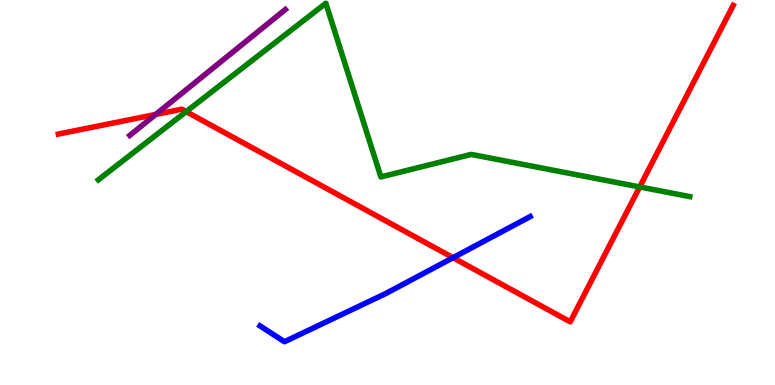[{'lines': ['blue', 'red'], 'intersections': [{'x': 5.85, 'y': 3.31}]}, {'lines': ['green', 'red'], 'intersections': [{'x': 2.4, 'y': 7.1}, {'x': 8.25, 'y': 5.14}]}, {'lines': ['purple', 'red'], 'intersections': [{'x': 2.01, 'y': 7.03}]}, {'lines': ['blue', 'green'], 'intersections': []}, {'lines': ['blue', 'purple'], 'intersections': []}, {'lines': ['green', 'purple'], 'intersections': []}]